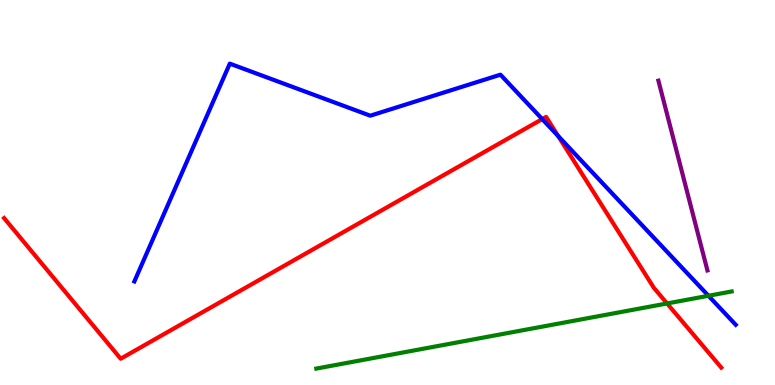[{'lines': ['blue', 'red'], 'intersections': [{'x': 7.0, 'y': 6.91}, {'x': 7.2, 'y': 6.47}]}, {'lines': ['green', 'red'], 'intersections': [{'x': 8.61, 'y': 2.12}]}, {'lines': ['purple', 'red'], 'intersections': []}, {'lines': ['blue', 'green'], 'intersections': [{'x': 9.14, 'y': 2.32}]}, {'lines': ['blue', 'purple'], 'intersections': []}, {'lines': ['green', 'purple'], 'intersections': []}]